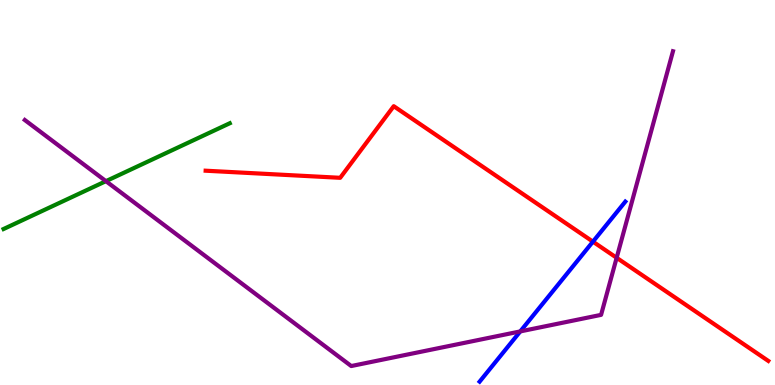[{'lines': ['blue', 'red'], 'intersections': [{'x': 7.65, 'y': 3.72}]}, {'lines': ['green', 'red'], 'intersections': []}, {'lines': ['purple', 'red'], 'intersections': [{'x': 7.96, 'y': 3.3}]}, {'lines': ['blue', 'green'], 'intersections': []}, {'lines': ['blue', 'purple'], 'intersections': [{'x': 6.71, 'y': 1.39}]}, {'lines': ['green', 'purple'], 'intersections': [{'x': 1.37, 'y': 5.29}]}]